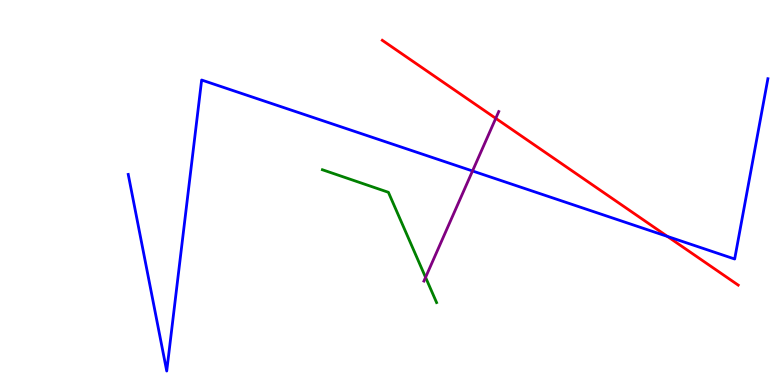[{'lines': ['blue', 'red'], 'intersections': [{'x': 8.61, 'y': 3.86}]}, {'lines': ['green', 'red'], 'intersections': []}, {'lines': ['purple', 'red'], 'intersections': [{'x': 6.4, 'y': 6.93}]}, {'lines': ['blue', 'green'], 'intersections': []}, {'lines': ['blue', 'purple'], 'intersections': [{'x': 6.1, 'y': 5.56}]}, {'lines': ['green', 'purple'], 'intersections': [{'x': 5.49, 'y': 2.8}]}]